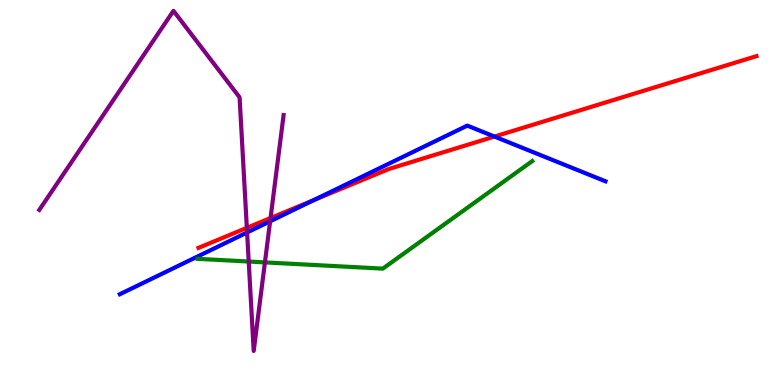[{'lines': ['blue', 'red'], 'intersections': [{'x': 4.05, 'y': 4.8}, {'x': 6.38, 'y': 6.45}]}, {'lines': ['green', 'red'], 'intersections': []}, {'lines': ['purple', 'red'], 'intersections': [{'x': 3.19, 'y': 4.08}, {'x': 3.49, 'y': 4.34}]}, {'lines': ['blue', 'green'], 'intersections': []}, {'lines': ['blue', 'purple'], 'intersections': [{'x': 3.19, 'y': 3.96}, {'x': 3.49, 'y': 4.25}]}, {'lines': ['green', 'purple'], 'intersections': [{'x': 3.21, 'y': 3.21}, {'x': 3.42, 'y': 3.18}]}]